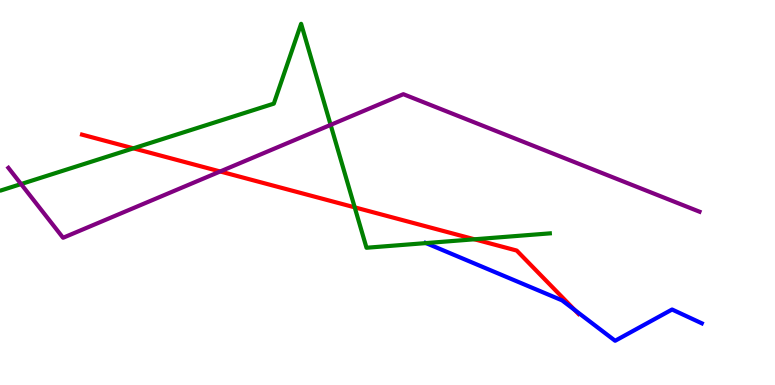[{'lines': ['blue', 'red'], 'intersections': [{'x': 7.41, 'y': 1.95}]}, {'lines': ['green', 'red'], 'intersections': [{'x': 1.72, 'y': 6.15}, {'x': 4.58, 'y': 4.61}, {'x': 6.12, 'y': 3.78}]}, {'lines': ['purple', 'red'], 'intersections': [{'x': 2.84, 'y': 5.55}]}, {'lines': ['blue', 'green'], 'intersections': [{'x': 5.5, 'y': 3.69}]}, {'lines': ['blue', 'purple'], 'intersections': []}, {'lines': ['green', 'purple'], 'intersections': [{'x': 0.272, 'y': 5.22}, {'x': 4.27, 'y': 6.76}]}]